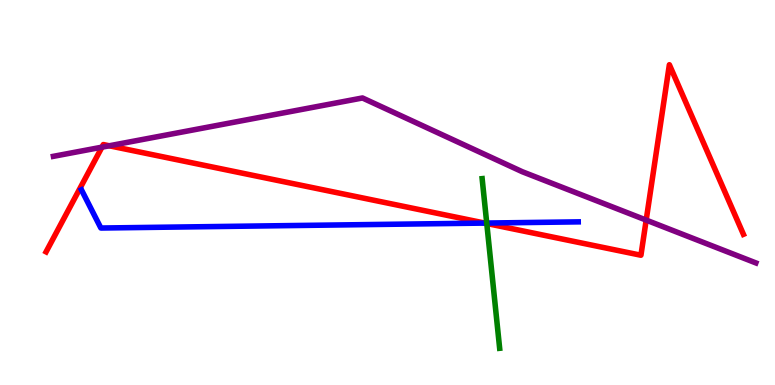[{'lines': ['blue', 'red'], 'intersections': [{'x': 6.25, 'y': 4.21}]}, {'lines': ['green', 'red'], 'intersections': [{'x': 6.28, 'y': 4.19}]}, {'lines': ['purple', 'red'], 'intersections': [{'x': 1.32, 'y': 6.18}, {'x': 1.41, 'y': 6.21}, {'x': 8.34, 'y': 4.28}]}, {'lines': ['blue', 'green'], 'intersections': [{'x': 6.28, 'y': 4.21}]}, {'lines': ['blue', 'purple'], 'intersections': []}, {'lines': ['green', 'purple'], 'intersections': []}]